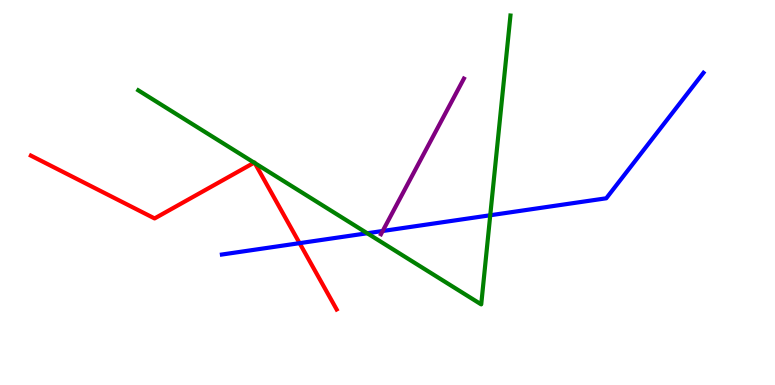[{'lines': ['blue', 'red'], 'intersections': [{'x': 3.87, 'y': 3.68}]}, {'lines': ['green', 'red'], 'intersections': [{'x': 3.28, 'y': 5.77}, {'x': 3.29, 'y': 5.76}]}, {'lines': ['purple', 'red'], 'intersections': []}, {'lines': ['blue', 'green'], 'intersections': [{'x': 4.74, 'y': 3.94}, {'x': 6.33, 'y': 4.41}]}, {'lines': ['blue', 'purple'], 'intersections': [{'x': 4.94, 'y': 4.0}]}, {'lines': ['green', 'purple'], 'intersections': []}]